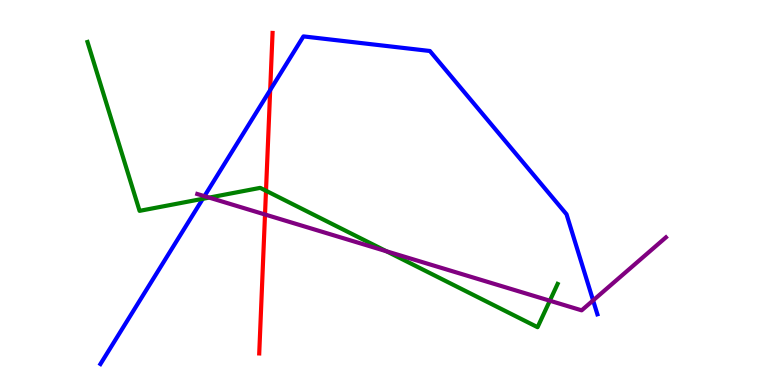[{'lines': ['blue', 'red'], 'intersections': [{'x': 3.49, 'y': 7.66}]}, {'lines': ['green', 'red'], 'intersections': [{'x': 3.43, 'y': 5.05}]}, {'lines': ['purple', 'red'], 'intersections': [{'x': 3.42, 'y': 4.43}]}, {'lines': ['blue', 'green'], 'intersections': [{'x': 2.62, 'y': 4.84}]}, {'lines': ['blue', 'purple'], 'intersections': [{'x': 2.64, 'y': 4.9}, {'x': 7.65, 'y': 2.2}]}, {'lines': ['green', 'purple'], 'intersections': [{'x': 2.7, 'y': 4.87}, {'x': 4.99, 'y': 3.47}, {'x': 7.09, 'y': 2.19}]}]